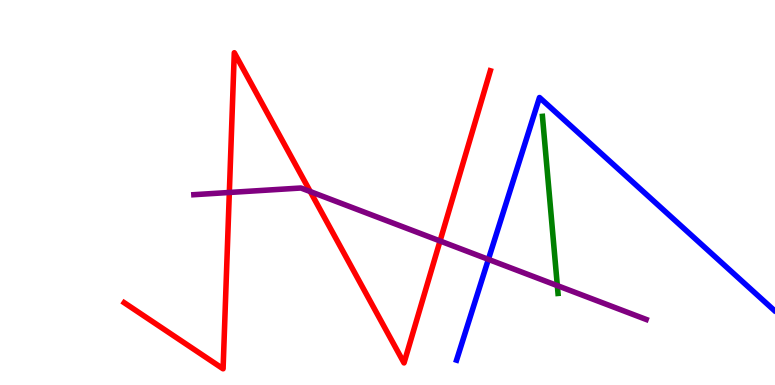[{'lines': ['blue', 'red'], 'intersections': []}, {'lines': ['green', 'red'], 'intersections': []}, {'lines': ['purple', 'red'], 'intersections': [{'x': 2.96, 'y': 5.0}, {'x': 4.0, 'y': 5.02}, {'x': 5.68, 'y': 3.74}]}, {'lines': ['blue', 'green'], 'intersections': []}, {'lines': ['blue', 'purple'], 'intersections': [{'x': 6.3, 'y': 3.26}]}, {'lines': ['green', 'purple'], 'intersections': [{'x': 7.19, 'y': 2.58}]}]